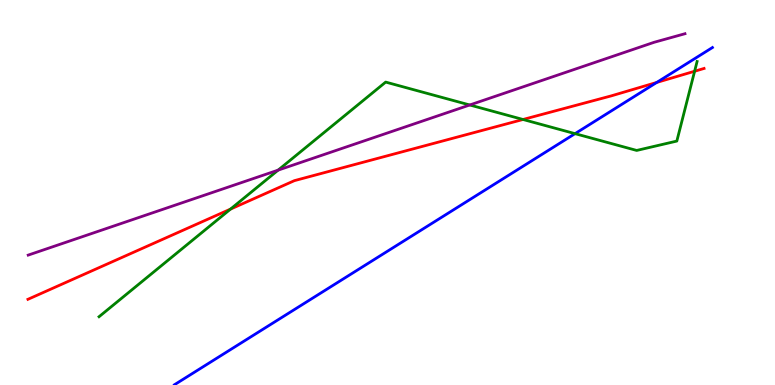[{'lines': ['blue', 'red'], 'intersections': [{'x': 8.47, 'y': 7.86}]}, {'lines': ['green', 'red'], 'intersections': [{'x': 2.97, 'y': 4.57}, {'x': 6.75, 'y': 6.9}, {'x': 8.96, 'y': 8.15}]}, {'lines': ['purple', 'red'], 'intersections': []}, {'lines': ['blue', 'green'], 'intersections': [{'x': 7.42, 'y': 6.53}]}, {'lines': ['blue', 'purple'], 'intersections': []}, {'lines': ['green', 'purple'], 'intersections': [{'x': 3.59, 'y': 5.58}, {'x': 6.06, 'y': 7.27}]}]